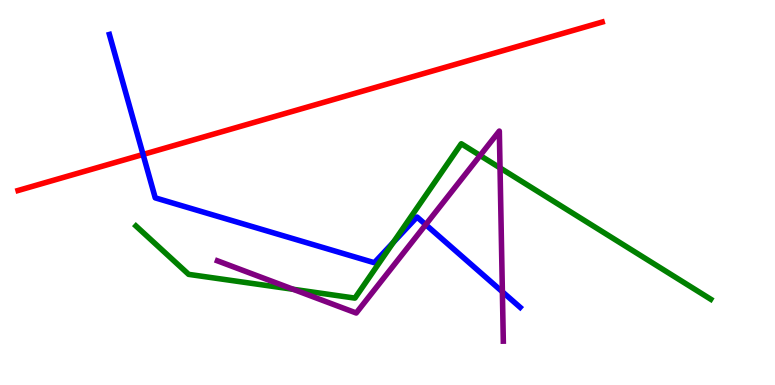[{'lines': ['blue', 'red'], 'intersections': [{'x': 1.85, 'y': 5.99}]}, {'lines': ['green', 'red'], 'intersections': []}, {'lines': ['purple', 'red'], 'intersections': []}, {'lines': ['blue', 'green'], 'intersections': [{'x': 5.08, 'y': 3.7}]}, {'lines': ['blue', 'purple'], 'intersections': [{'x': 5.49, 'y': 4.17}, {'x': 6.48, 'y': 2.42}]}, {'lines': ['green', 'purple'], 'intersections': [{'x': 3.78, 'y': 2.49}, {'x': 6.2, 'y': 5.96}, {'x': 6.45, 'y': 5.64}]}]